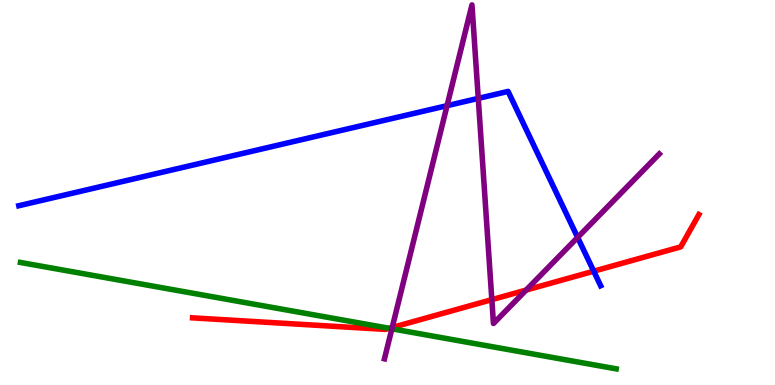[{'lines': ['blue', 'red'], 'intersections': [{'x': 7.66, 'y': 2.96}]}, {'lines': ['green', 'red'], 'intersections': [{'x': 5.02, 'y': 1.47}]}, {'lines': ['purple', 'red'], 'intersections': [{'x': 5.06, 'y': 1.49}, {'x': 6.35, 'y': 2.22}, {'x': 6.79, 'y': 2.47}]}, {'lines': ['blue', 'green'], 'intersections': []}, {'lines': ['blue', 'purple'], 'intersections': [{'x': 5.77, 'y': 7.26}, {'x': 6.17, 'y': 7.44}, {'x': 7.45, 'y': 3.83}]}, {'lines': ['green', 'purple'], 'intersections': [{'x': 5.06, 'y': 1.46}]}]